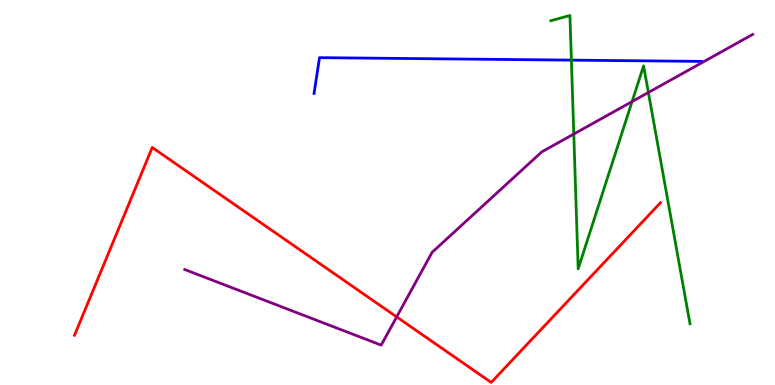[{'lines': ['blue', 'red'], 'intersections': []}, {'lines': ['green', 'red'], 'intersections': []}, {'lines': ['purple', 'red'], 'intersections': [{'x': 5.12, 'y': 1.77}]}, {'lines': ['blue', 'green'], 'intersections': [{'x': 7.37, 'y': 8.44}]}, {'lines': ['blue', 'purple'], 'intersections': []}, {'lines': ['green', 'purple'], 'intersections': [{'x': 7.4, 'y': 6.52}, {'x': 8.16, 'y': 7.36}, {'x': 8.37, 'y': 7.6}]}]